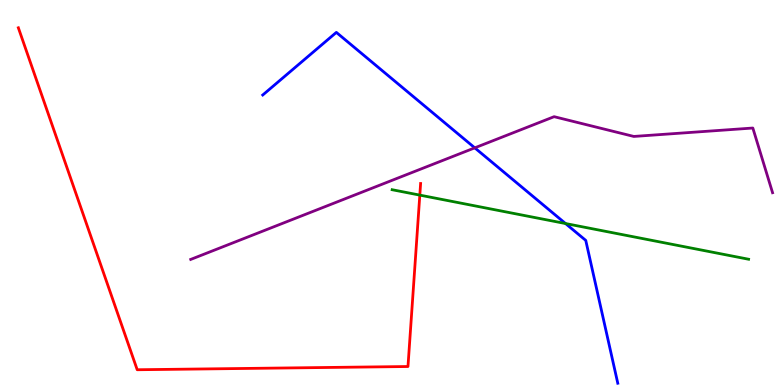[{'lines': ['blue', 'red'], 'intersections': []}, {'lines': ['green', 'red'], 'intersections': [{'x': 5.42, 'y': 4.93}]}, {'lines': ['purple', 'red'], 'intersections': []}, {'lines': ['blue', 'green'], 'intersections': [{'x': 7.3, 'y': 4.19}]}, {'lines': ['blue', 'purple'], 'intersections': [{'x': 6.13, 'y': 6.16}]}, {'lines': ['green', 'purple'], 'intersections': []}]